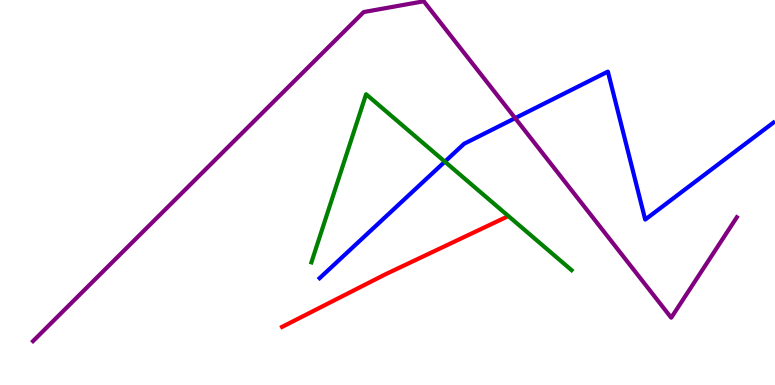[{'lines': ['blue', 'red'], 'intersections': []}, {'lines': ['green', 'red'], 'intersections': []}, {'lines': ['purple', 'red'], 'intersections': []}, {'lines': ['blue', 'green'], 'intersections': [{'x': 5.74, 'y': 5.8}]}, {'lines': ['blue', 'purple'], 'intersections': [{'x': 6.65, 'y': 6.93}]}, {'lines': ['green', 'purple'], 'intersections': []}]